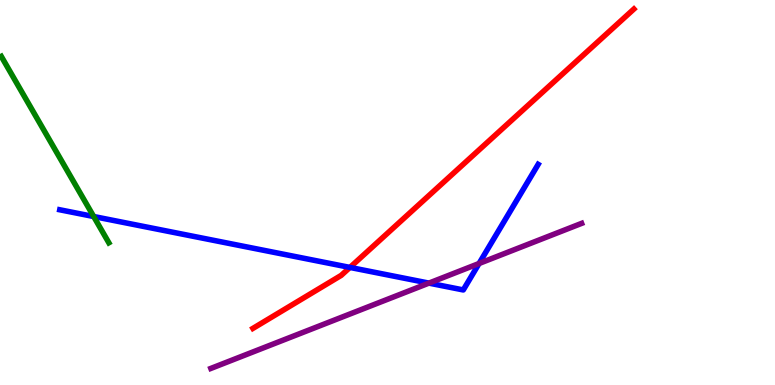[{'lines': ['blue', 'red'], 'intersections': [{'x': 4.52, 'y': 3.05}]}, {'lines': ['green', 'red'], 'intersections': []}, {'lines': ['purple', 'red'], 'intersections': []}, {'lines': ['blue', 'green'], 'intersections': [{'x': 1.21, 'y': 4.38}]}, {'lines': ['blue', 'purple'], 'intersections': [{'x': 5.53, 'y': 2.65}, {'x': 6.18, 'y': 3.16}]}, {'lines': ['green', 'purple'], 'intersections': []}]